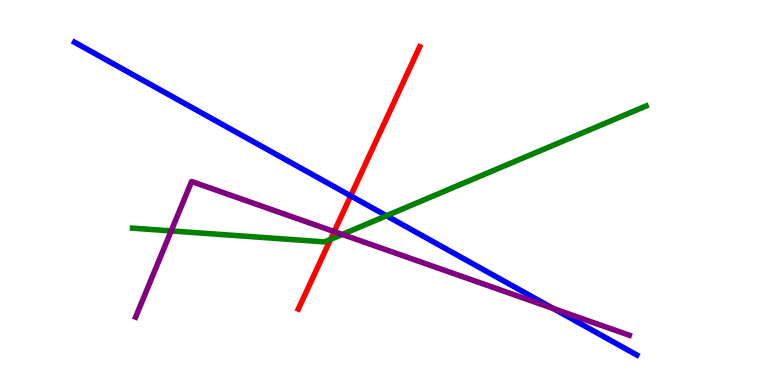[{'lines': ['blue', 'red'], 'intersections': [{'x': 4.53, 'y': 4.91}]}, {'lines': ['green', 'red'], 'intersections': [{'x': 4.27, 'y': 3.78}]}, {'lines': ['purple', 'red'], 'intersections': [{'x': 4.31, 'y': 3.99}]}, {'lines': ['blue', 'green'], 'intersections': [{'x': 4.99, 'y': 4.4}]}, {'lines': ['blue', 'purple'], 'intersections': [{'x': 7.14, 'y': 1.99}]}, {'lines': ['green', 'purple'], 'intersections': [{'x': 2.21, 'y': 4.0}, {'x': 4.42, 'y': 3.91}]}]